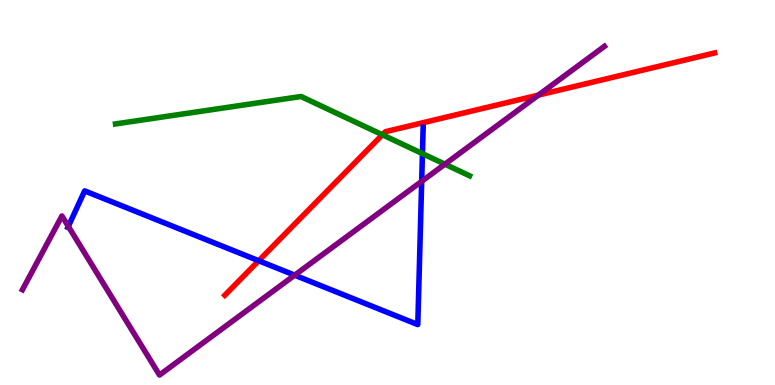[{'lines': ['blue', 'red'], 'intersections': [{'x': 3.34, 'y': 3.23}]}, {'lines': ['green', 'red'], 'intersections': [{'x': 4.93, 'y': 6.5}]}, {'lines': ['purple', 'red'], 'intersections': [{'x': 6.95, 'y': 7.53}]}, {'lines': ['blue', 'green'], 'intersections': [{'x': 5.45, 'y': 6.01}]}, {'lines': ['blue', 'purple'], 'intersections': [{'x': 0.882, 'y': 4.12}, {'x': 3.8, 'y': 2.85}, {'x': 5.44, 'y': 5.29}]}, {'lines': ['green', 'purple'], 'intersections': [{'x': 5.74, 'y': 5.74}]}]